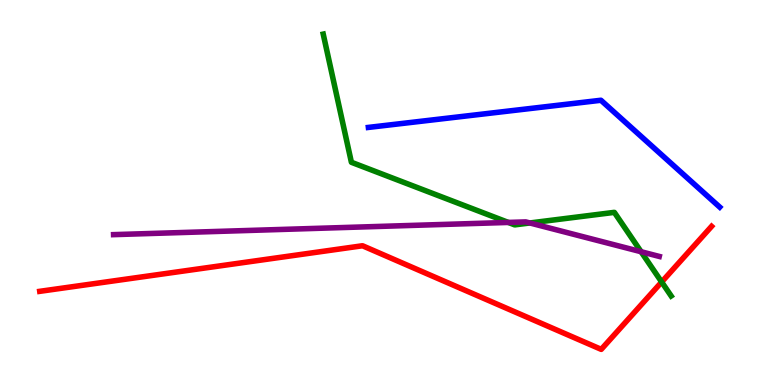[{'lines': ['blue', 'red'], 'intersections': []}, {'lines': ['green', 'red'], 'intersections': [{'x': 8.54, 'y': 2.68}]}, {'lines': ['purple', 'red'], 'intersections': []}, {'lines': ['blue', 'green'], 'intersections': []}, {'lines': ['blue', 'purple'], 'intersections': []}, {'lines': ['green', 'purple'], 'intersections': [{'x': 6.56, 'y': 4.22}, {'x': 6.84, 'y': 4.21}, {'x': 8.27, 'y': 3.46}]}]